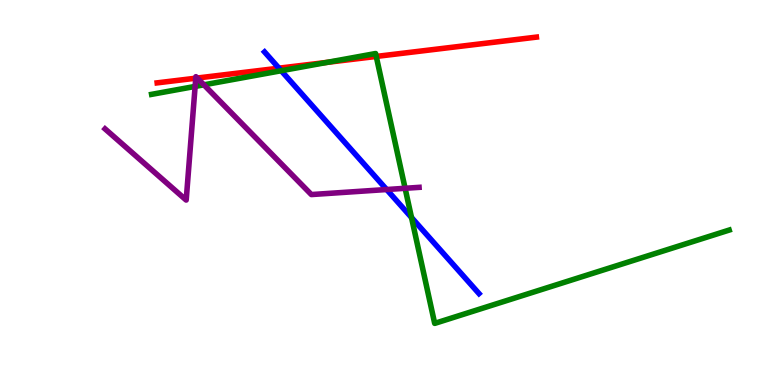[{'lines': ['blue', 'red'], 'intersections': [{'x': 3.6, 'y': 8.23}]}, {'lines': ['green', 'red'], 'intersections': [{'x': 4.22, 'y': 8.38}, {'x': 4.85, 'y': 8.53}]}, {'lines': ['purple', 'red'], 'intersections': [{'x': 2.53, 'y': 7.97}, {'x': 2.55, 'y': 7.97}]}, {'lines': ['blue', 'green'], 'intersections': [{'x': 3.63, 'y': 8.16}, {'x': 5.31, 'y': 4.35}]}, {'lines': ['blue', 'purple'], 'intersections': [{'x': 4.99, 'y': 5.08}]}, {'lines': ['green', 'purple'], 'intersections': [{'x': 2.52, 'y': 7.76}, {'x': 2.63, 'y': 7.8}, {'x': 5.23, 'y': 5.11}]}]